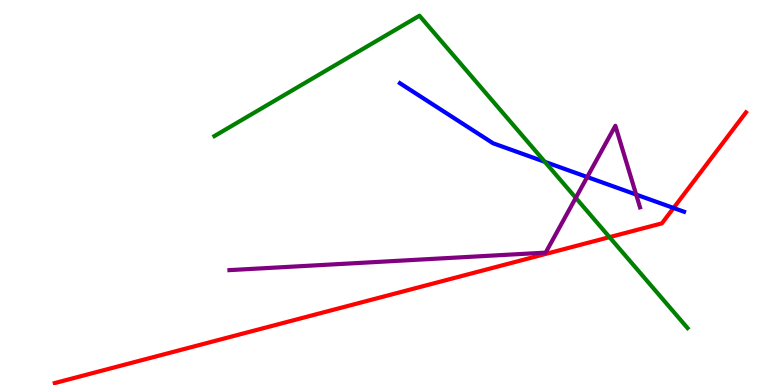[{'lines': ['blue', 'red'], 'intersections': [{'x': 8.69, 'y': 4.6}]}, {'lines': ['green', 'red'], 'intersections': [{'x': 7.86, 'y': 3.84}]}, {'lines': ['purple', 'red'], 'intersections': []}, {'lines': ['blue', 'green'], 'intersections': [{'x': 7.03, 'y': 5.8}]}, {'lines': ['blue', 'purple'], 'intersections': [{'x': 7.58, 'y': 5.4}, {'x': 8.21, 'y': 4.95}]}, {'lines': ['green', 'purple'], 'intersections': [{'x': 7.43, 'y': 4.86}]}]